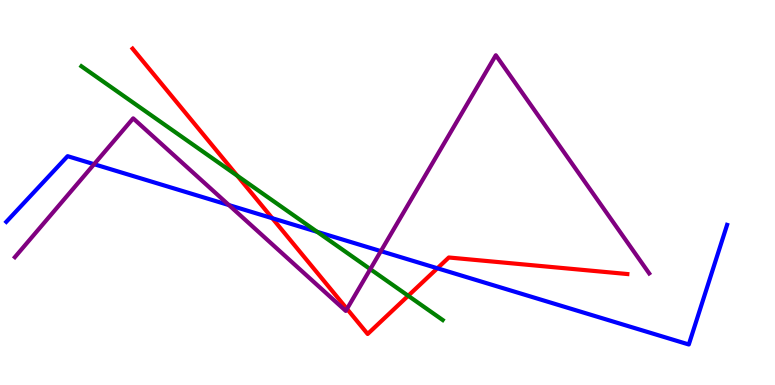[{'lines': ['blue', 'red'], 'intersections': [{'x': 3.51, 'y': 4.33}, {'x': 5.64, 'y': 3.03}]}, {'lines': ['green', 'red'], 'intersections': [{'x': 3.06, 'y': 5.44}, {'x': 5.27, 'y': 2.32}]}, {'lines': ['purple', 'red'], 'intersections': [{'x': 4.48, 'y': 1.98}]}, {'lines': ['blue', 'green'], 'intersections': [{'x': 4.09, 'y': 3.98}]}, {'lines': ['blue', 'purple'], 'intersections': [{'x': 1.21, 'y': 5.73}, {'x': 2.95, 'y': 4.67}, {'x': 4.91, 'y': 3.48}]}, {'lines': ['green', 'purple'], 'intersections': [{'x': 4.78, 'y': 3.01}]}]